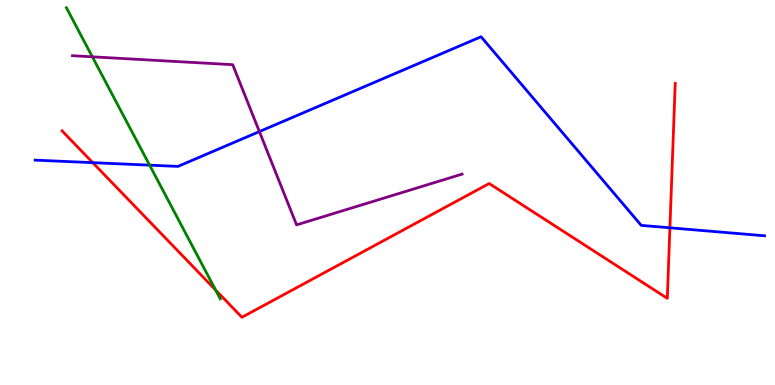[{'lines': ['blue', 'red'], 'intersections': [{'x': 1.2, 'y': 5.78}, {'x': 8.64, 'y': 4.08}]}, {'lines': ['green', 'red'], 'intersections': [{'x': 2.78, 'y': 2.47}]}, {'lines': ['purple', 'red'], 'intersections': []}, {'lines': ['blue', 'green'], 'intersections': [{'x': 1.93, 'y': 5.71}]}, {'lines': ['blue', 'purple'], 'intersections': [{'x': 3.35, 'y': 6.58}]}, {'lines': ['green', 'purple'], 'intersections': [{'x': 1.19, 'y': 8.52}]}]